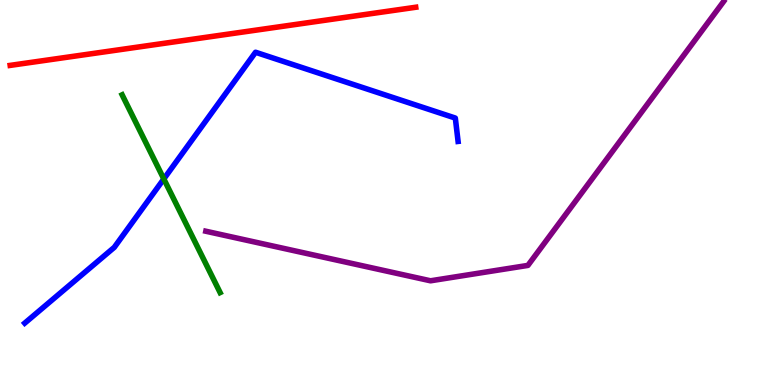[{'lines': ['blue', 'red'], 'intersections': []}, {'lines': ['green', 'red'], 'intersections': []}, {'lines': ['purple', 'red'], 'intersections': []}, {'lines': ['blue', 'green'], 'intersections': [{'x': 2.11, 'y': 5.35}]}, {'lines': ['blue', 'purple'], 'intersections': []}, {'lines': ['green', 'purple'], 'intersections': []}]